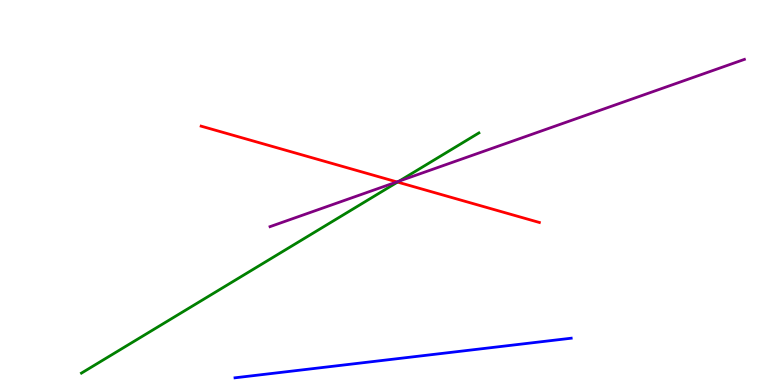[{'lines': ['blue', 'red'], 'intersections': []}, {'lines': ['green', 'red'], 'intersections': [{'x': 5.13, 'y': 5.27}]}, {'lines': ['purple', 'red'], 'intersections': [{'x': 5.12, 'y': 5.28}]}, {'lines': ['blue', 'green'], 'intersections': []}, {'lines': ['blue', 'purple'], 'intersections': []}, {'lines': ['green', 'purple'], 'intersections': [{'x': 5.15, 'y': 5.3}]}]